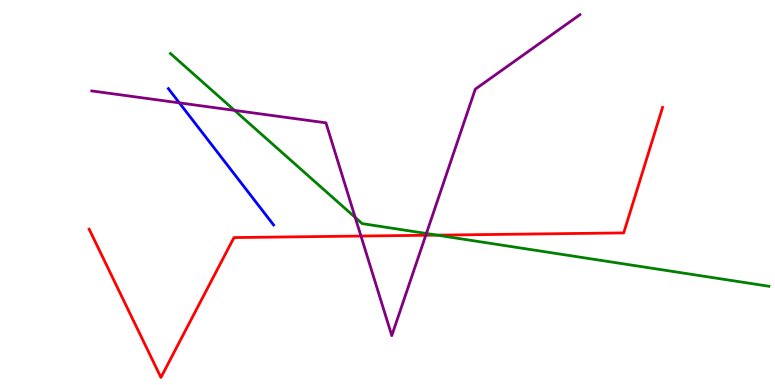[{'lines': ['blue', 'red'], 'intersections': []}, {'lines': ['green', 'red'], 'intersections': [{'x': 5.64, 'y': 3.89}]}, {'lines': ['purple', 'red'], 'intersections': [{'x': 4.66, 'y': 3.87}, {'x': 5.49, 'y': 3.89}]}, {'lines': ['blue', 'green'], 'intersections': []}, {'lines': ['blue', 'purple'], 'intersections': [{'x': 2.31, 'y': 7.33}]}, {'lines': ['green', 'purple'], 'intersections': [{'x': 3.03, 'y': 7.13}, {'x': 4.58, 'y': 4.35}, {'x': 5.5, 'y': 3.94}]}]